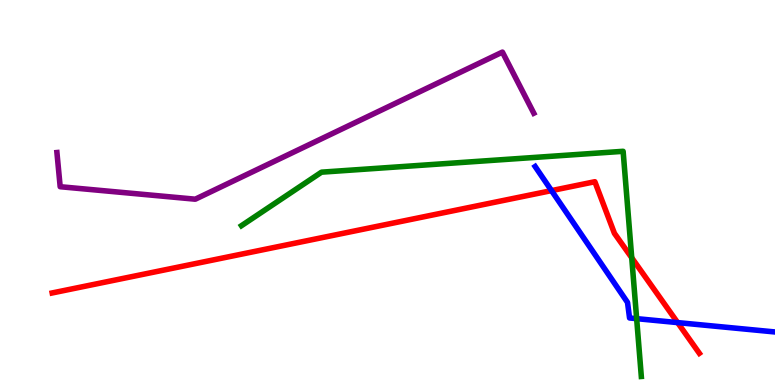[{'lines': ['blue', 'red'], 'intersections': [{'x': 7.12, 'y': 5.05}, {'x': 8.74, 'y': 1.62}]}, {'lines': ['green', 'red'], 'intersections': [{'x': 8.15, 'y': 3.31}]}, {'lines': ['purple', 'red'], 'intersections': []}, {'lines': ['blue', 'green'], 'intersections': [{'x': 8.21, 'y': 1.72}]}, {'lines': ['blue', 'purple'], 'intersections': []}, {'lines': ['green', 'purple'], 'intersections': []}]